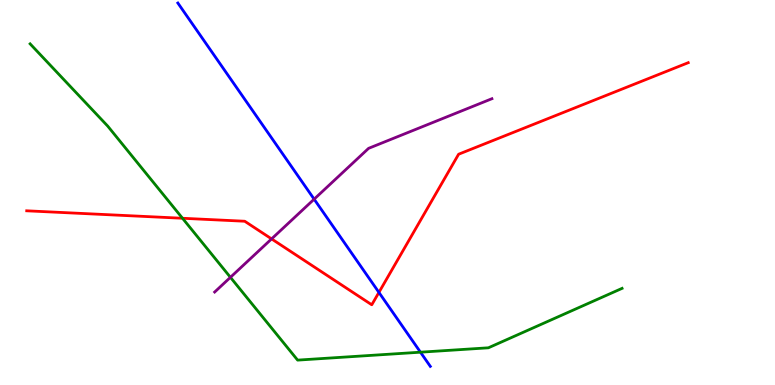[{'lines': ['blue', 'red'], 'intersections': [{'x': 4.89, 'y': 2.41}]}, {'lines': ['green', 'red'], 'intersections': [{'x': 2.35, 'y': 4.33}]}, {'lines': ['purple', 'red'], 'intersections': [{'x': 3.5, 'y': 3.79}]}, {'lines': ['blue', 'green'], 'intersections': [{'x': 5.43, 'y': 0.852}]}, {'lines': ['blue', 'purple'], 'intersections': [{'x': 4.05, 'y': 4.83}]}, {'lines': ['green', 'purple'], 'intersections': [{'x': 2.97, 'y': 2.8}]}]